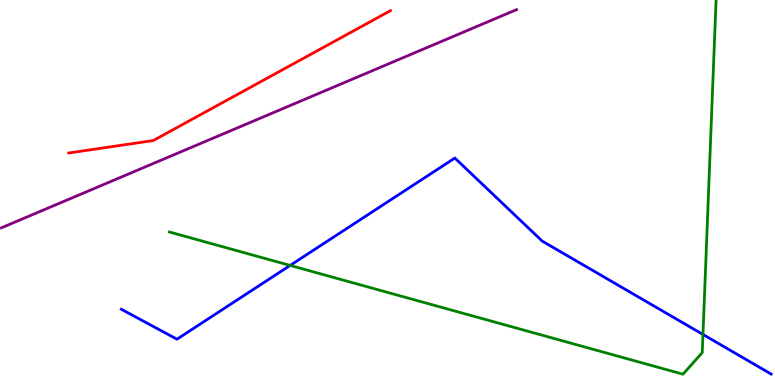[{'lines': ['blue', 'red'], 'intersections': []}, {'lines': ['green', 'red'], 'intersections': []}, {'lines': ['purple', 'red'], 'intersections': []}, {'lines': ['blue', 'green'], 'intersections': [{'x': 3.74, 'y': 3.11}, {'x': 9.07, 'y': 1.31}]}, {'lines': ['blue', 'purple'], 'intersections': []}, {'lines': ['green', 'purple'], 'intersections': []}]